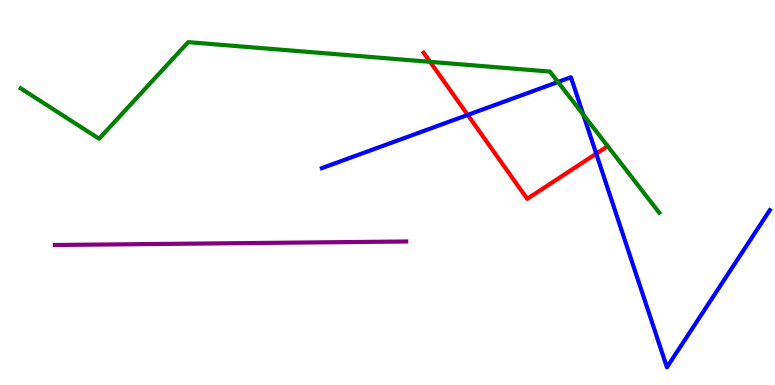[{'lines': ['blue', 'red'], 'intersections': [{'x': 6.04, 'y': 7.02}, {'x': 7.69, 'y': 6.01}]}, {'lines': ['green', 'red'], 'intersections': [{'x': 5.55, 'y': 8.39}]}, {'lines': ['purple', 'red'], 'intersections': []}, {'lines': ['blue', 'green'], 'intersections': [{'x': 7.2, 'y': 7.87}, {'x': 7.53, 'y': 7.02}]}, {'lines': ['blue', 'purple'], 'intersections': []}, {'lines': ['green', 'purple'], 'intersections': []}]